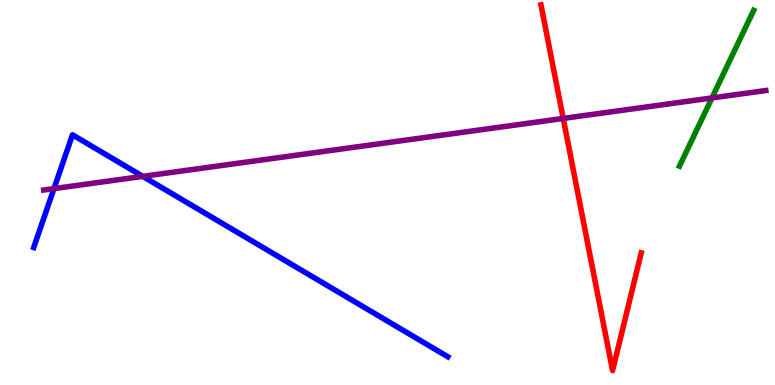[{'lines': ['blue', 'red'], 'intersections': []}, {'lines': ['green', 'red'], 'intersections': []}, {'lines': ['purple', 'red'], 'intersections': [{'x': 7.27, 'y': 6.92}]}, {'lines': ['blue', 'green'], 'intersections': []}, {'lines': ['blue', 'purple'], 'intersections': [{'x': 0.696, 'y': 5.1}, {'x': 1.84, 'y': 5.42}]}, {'lines': ['green', 'purple'], 'intersections': [{'x': 9.19, 'y': 7.46}]}]